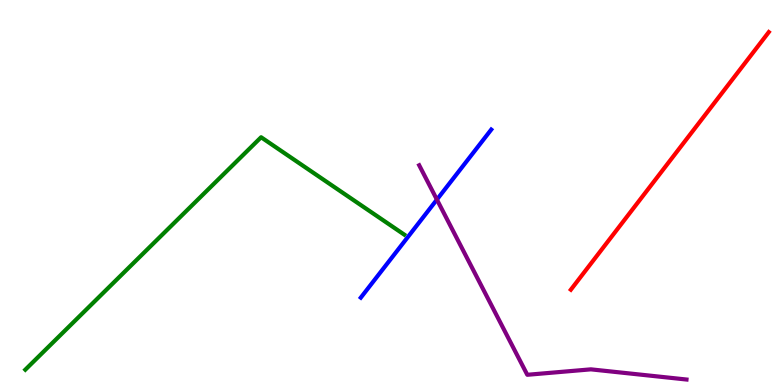[{'lines': ['blue', 'red'], 'intersections': []}, {'lines': ['green', 'red'], 'intersections': []}, {'lines': ['purple', 'red'], 'intersections': []}, {'lines': ['blue', 'green'], 'intersections': []}, {'lines': ['blue', 'purple'], 'intersections': [{'x': 5.64, 'y': 4.82}]}, {'lines': ['green', 'purple'], 'intersections': []}]